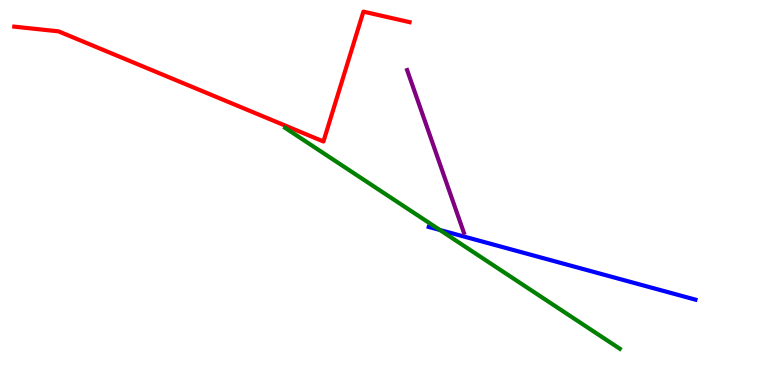[{'lines': ['blue', 'red'], 'intersections': []}, {'lines': ['green', 'red'], 'intersections': []}, {'lines': ['purple', 'red'], 'intersections': []}, {'lines': ['blue', 'green'], 'intersections': [{'x': 5.68, 'y': 4.03}]}, {'lines': ['blue', 'purple'], 'intersections': []}, {'lines': ['green', 'purple'], 'intersections': []}]